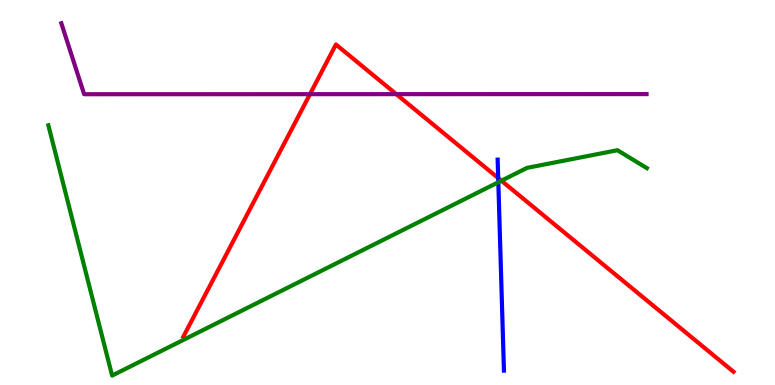[{'lines': ['blue', 'red'], 'intersections': [{'x': 6.43, 'y': 5.38}]}, {'lines': ['green', 'red'], 'intersections': [{'x': 6.47, 'y': 5.31}]}, {'lines': ['purple', 'red'], 'intersections': [{'x': 4.0, 'y': 7.55}, {'x': 5.11, 'y': 7.55}]}, {'lines': ['blue', 'green'], 'intersections': [{'x': 6.43, 'y': 5.27}]}, {'lines': ['blue', 'purple'], 'intersections': []}, {'lines': ['green', 'purple'], 'intersections': []}]